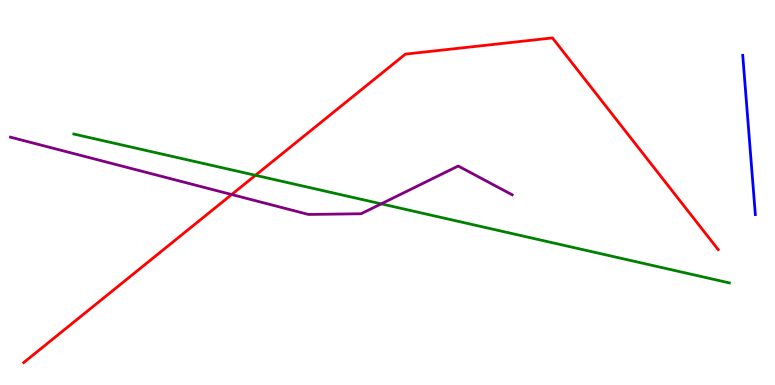[{'lines': ['blue', 'red'], 'intersections': []}, {'lines': ['green', 'red'], 'intersections': [{'x': 3.3, 'y': 5.45}]}, {'lines': ['purple', 'red'], 'intersections': [{'x': 2.99, 'y': 4.95}]}, {'lines': ['blue', 'green'], 'intersections': []}, {'lines': ['blue', 'purple'], 'intersections': []}, {'lines': ['green', 'purple'], 'intersections': [{'x': 4.92, 'y': 4.71}]}]